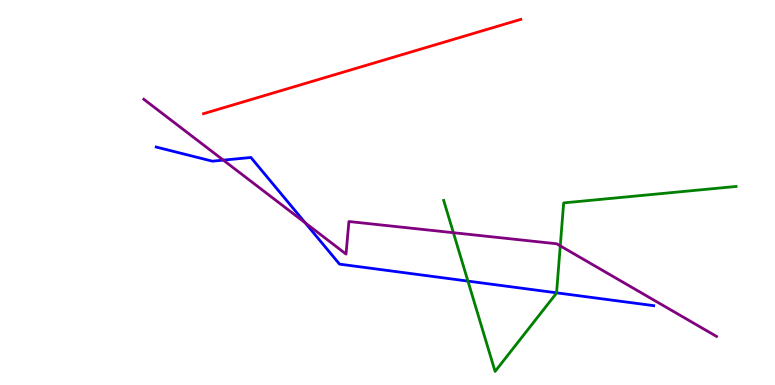[{'lines': ['blue', 'red'], 'intersections': []}, {'lines': ['green', 'red'], 'intersections': []}, {'lines': ['purple', 'red'], 'intersections': []}, {'lines': ['blue', 'green'], 'intersections': [{'x': 6.04, 'y': 2.7}, {'x': 7.18, 'y': 2.39}]}, {'lines': ['blue', 'purple'], 'intersections': [{'x': 2.88, 'y': 5.84}, {'x': 3.94, 'y': 4.21}]}, {'lines': ['green', 'purple'], 'intersections': [{'x': 5.85, 'y': 3.96}, {'x': 7.23, 'y': 3.61}]}]